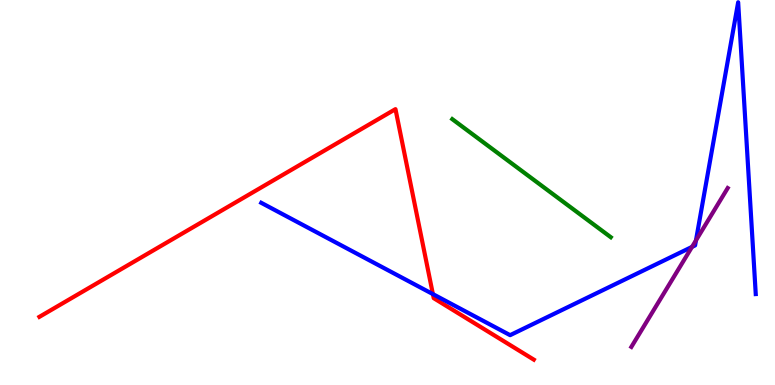[{'lines': ['blue', 'red'], 'intersections': [{'x': 5.59, 'y': 2.36}]}, {'lines': ['green', 'red'], 'intersections': []}, {'lines': ['purple', 'red'], 'intersections': []}, {'lines': ['blue', 'green'], 'intersections': []}, {'lines': ['blue', 'purple'], 'intersections': [{'x': 8.93, 'y': 3.59}, {'x': 8.98, 'y': 3.76}]}, {'lines': ['green', 'purple'], 'intersections': []}]